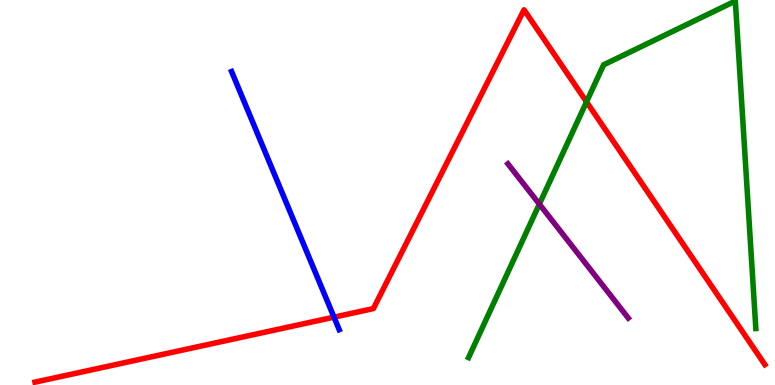[{'lines': ['blue', 'red'], 'intersections': [{'x': 4.31, 'y': 1.76}]}, {'lines': ['green', 'red'], 'intersections': [{'x': 7.57, 'y': 7.35}]}, {'lines': ['purple', 'red'], 'intersections': []}, {'lines': ['blue', 'green'], 'intersections': []}, {'lines': ['blue', 'purple'], 'intersections': []}, {'lines': ['green', 'purple'], 'intersections': [{'x': 6.96, 'y': 4.7}]}]